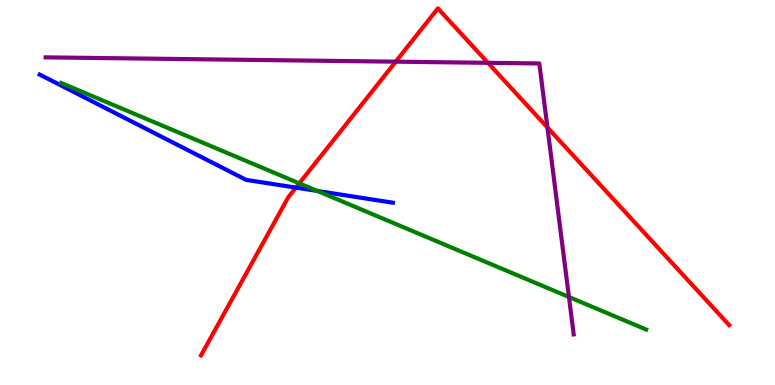[{'lines': ['blue', 'red'], 'intersections': [{'x': 3.82, 'y': 5.13}]}, {'lines': ['green', 'red'], 'intersections': [{'x': 3.86, 'y': 5.24}]}, {'lines': ['purple', 'red'], 'intersections': [{'x': 5.11, 'y': 8.4}, {'x': 6.3, 'y': 8.37}, {'x': 7.06, 'y': 6.69}]}, {'lines': ['blue', 'green'], 'intersections': [{'x': 4.09, 'y': 5.04}]}, {'lines': ['blue', 'purple'], 'intersections': []}, {'lines': ['green', 'purple'], 'intersections': [{'x': 7.34, 'y': 2.29}]}]